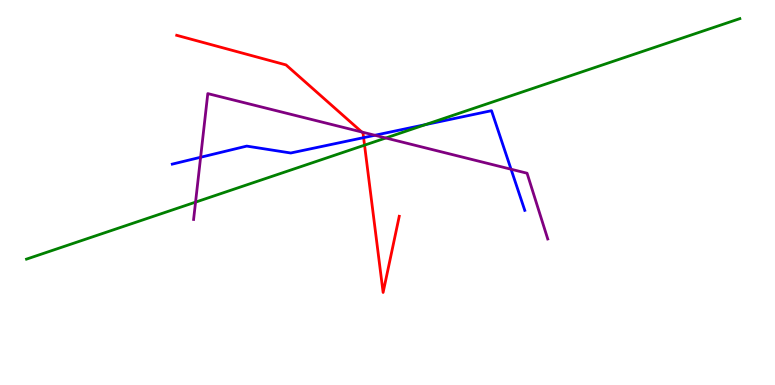[{'lines': ['blue', 'red'], 'intersections': [{'x': 4.69, 'y': 6.42}]}, {'lines': ['green', 'red'], 'intersections': [{'x': 4.7, 'y': 6.23}]}, {'lines': ['purple', 'red'], 'intersections': [{'x': 4.67, 'y': 6.57}]}, {'lines': ['blue', 'green'], 'intersections': [{'x': 5.49, 'y': 6.76}]}, {'lines': ['blue', 'purple'], 'intersections': [{'x': 2.59, 'y': 5.92}, {'x': 4.84, 'y': 6.49}, {'x': 6.59, 'y': 5.6}]}, {'lines': ['green', 'purple'], 'intersections': [{'x': 2.52, 'y': 4.75}, {'x': 4.98, 'y': 6.42}]}]